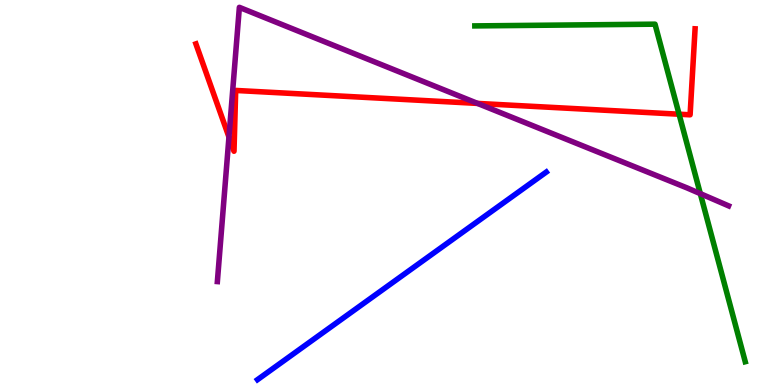[{'lines': ['blue', 'red'], 'intersections': []}, {'lines': ['green', 'red'], 'intersections': [{'x': 8.76, 'y': 7.03}]}, {'lines': ['purple', 'red'], 'intersections': [{'x': 2.95, 'y': 6.44}, {'x': 6.16, 'y': 7.31}]}, {'lines': ['blue', 'green'], 'intersections': []}, {'lines': ['blue', 'purple'], 'intersections': []}, {'lines': ['green', 'purple'], 'intersections': [{'x': 9.04, 'y': 4.97}]}]